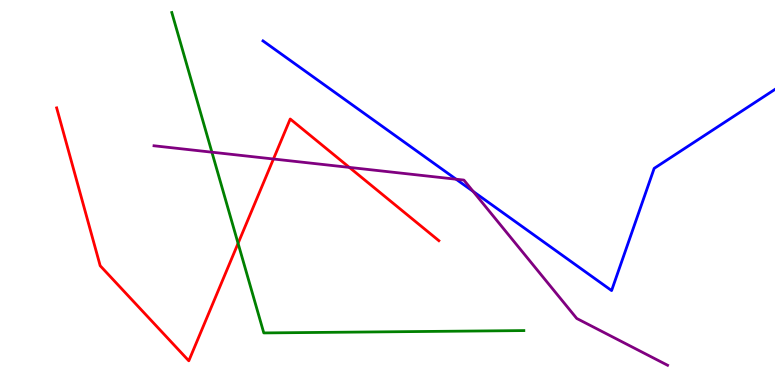[{'lines': ['blue', 'red'], 'intersections': []}, {'lines': ['green', 'red'], 'intersections': [{'x': 3.07, 'y': 3.68}]}, {'lines': ['purple', 'red'], 'intersections': [{'x': 3.53, 'y': 5.87}, {'x': 4.51, 'y': 5.65}]}, {'lines': ['blue', 'green'], 'intersections': []}, {'lines': ['blue', 'purple'], 'intersections': [{'x': 5.89, 'y': 5.34}, {'x': 6.11, 'y': 5.03}]}, {'lines': ['green', 'purple'], 'intersections': [{'x': 2.73, 'y': 6.05}]}]